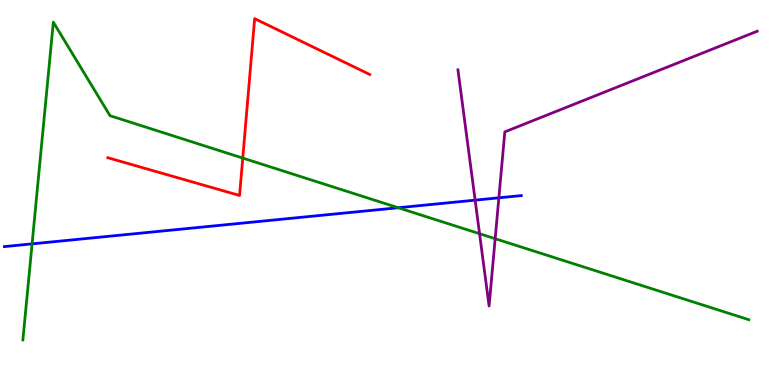[{'lines': ['blue', 'red'], 'intersections': []}, {'lines': ['green', 'red'], 'intersections': [{'x': 3.13, 'y': 5.89}]}, {'lines': ['purple', 'red'], 'intersections': []}, {'lines': ['blue', 'green'], 'intersections': [{'x': 0.414, 'y': 3.67}, {'x': 5.14, 'y': 4.6}]}, {'lines': ['blue', 'purple'], 'intersections': [{'x': 6.13, 'y': 4.8}, {'x': 6.44, 'y': 4.86}]}, {'lines': ['green', 'purple'], 'intersections': [{'x': 6.19, 'y': 3.93}, {'x': 6.39, 'y': 3.8}]}]